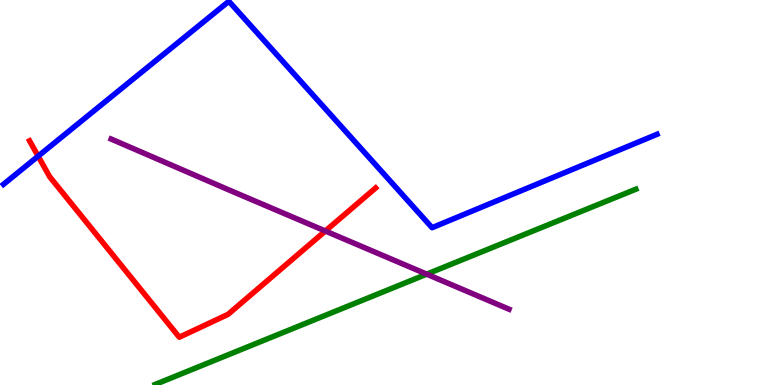[{'lines': ['blue', 'red'], 'intersections': [{'x': 0.492, 'y': 5.94}]}, {'lines': ['green', 'red'], 'intersections': []}, {'lines': ['purple', 'red'], 'intersections': [{'x': 4.2, 'y': 4.0}]}, {'lines': ['blue', 'green'], 'intersections': []}, {'lines': ['blue', 'purple'], 'intersections': []}, {'lines': ['green', 'purple'], 'intersections': [{'x': 5.51, 'y': 2.88}]}]